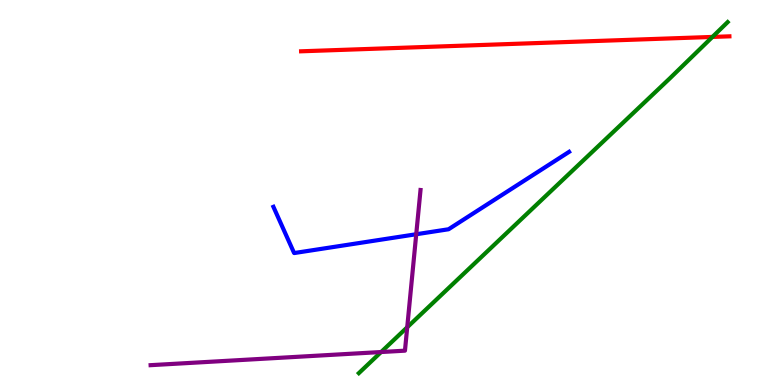[{'lines': ['blue', 'red'], 'intersections': []}, {'lines': ['green', 'red'], 'intersections': [{'x': 9.19, 'y': 9.04}]}, {'lines': ['purple', 'red'], 'intersections': []}, {'lines': ['blue', 'green'], 'intersections': []}, {'lines': ['blue', 'purple'], 'intersections': [{'x': 5.37, 'y': 3.92}]}, {'lines': ['green', 'purple'], 'intersections': [{'x': 4.92, 'y': 0.856}, {'x': 5.25, 'y': 1.5}]}]